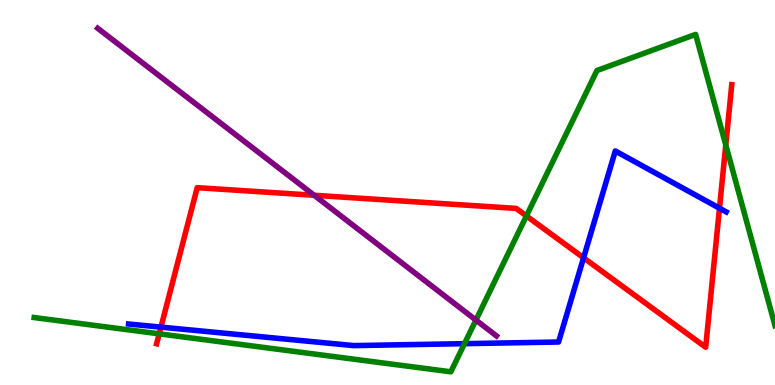[{'lines': ['blue', 'red'], 'intersections': [{'x': 2.08, 'y': 1.5}, {'x': 7.53, 'y': 3.3}, {'x': 9.28, 'y': 4.59}]}, {'lines': ['green', 'red'], 'intersections': [{'x': 2.05, 'y': 1.33}, {'x': 6.79, 'y': 4.39}, {'x': 9.36, 'y': 6.23}]}, {'lines': ['purple', 'red'], 'intersections': [{'x': 4.05, 'y': 4.93}]}, {'lines': ['blue', 'green'], 'intersections': [{'x': 5.99, 'y': 1.07}]}, {'lines': ['blue', 'purple'], 'intersections': []}, {'lines': ['green', 'purple'], 'intersections': [{'x': 6.14, 'y': 1.69}]}]